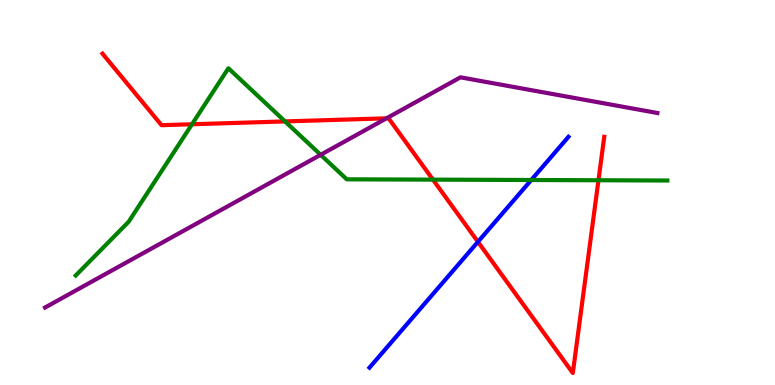[{'lines': ['blue', 'red'], 'intersections': [{'x': 6.17, 'y': 3.72}]}, {'lines': ['green', 'red'], 'intersections': [{'x': 2.48, 'y': 6.77}, {'x': 3.68, 'y': 6.85}, {'x': 5.59, 'y': 5.33}, {'x': 7.72, 'y': 5.32}]}, {'lines': ['purple', 'red'], 'intersections': [{'x': 4.99, 'y': 6.93}]}, {'lines': ['blue', 'green'], 'intersections': [{'x': 6.85, 'y': 5.32}]}, {'lines': ['blue', 'purple'], 'intersections': []}, {'lines': ['green', 'purple'], 'intersections': [{'x': 4.14, 'y': 5.98}]}]